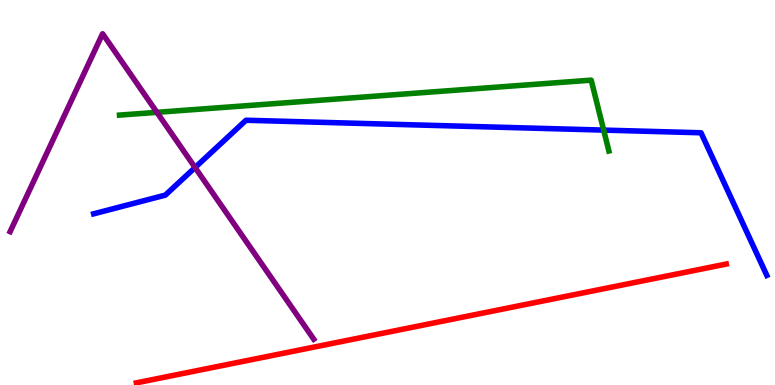[{'lines': ['blue', 'red'], 'intersections': []}, {'lines': ['green', 'red'], 'intersections': []}, {'lines': ['purple', 'red'], 'intersections': []}, {'lines': ['blue', 'green'], 'intersections': [{'x': 7.79, 'y': 6.62}]}, {'lines': ['blue', 'purple'], 'intersections': [{'x': 2.52, 'y': 5.65}]}, {'lines': ['green', 'purple'], 'intersections': [{'x': 2.02, 'y': 7.08}]}]